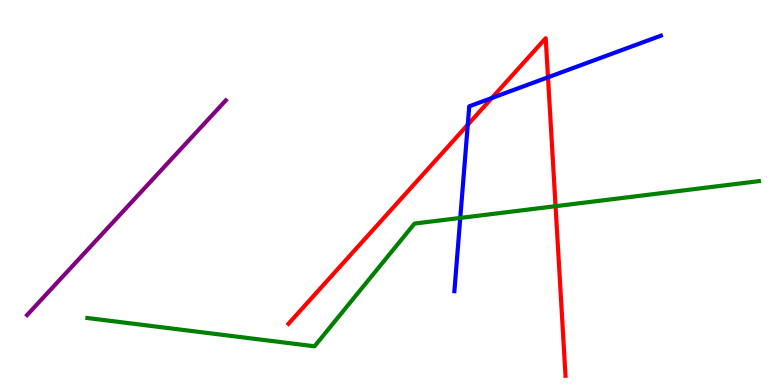[{'lines': ['blue', 'red'], 'intersections': [{'x': 6.04, 'y': 6.76}, {'x': 6.35, 'y': 7.45}, {'x': 7.07, 'y': 7.99}]}, {'lines': ['green', 'red'], 'intersections': [{'x': 7.17, 'y': 4.64}]}, {'lines': ['purple', 'red'], 'intersections': []}, {'lines': ['blue', 'green'], 'intersections': [{'x': 5.94, 'y': 4.34}]}, {'lines': ['blue', 'purple'], 'intersections': []}, {'lines': ['green', 'purple'], 'intersections': []}]